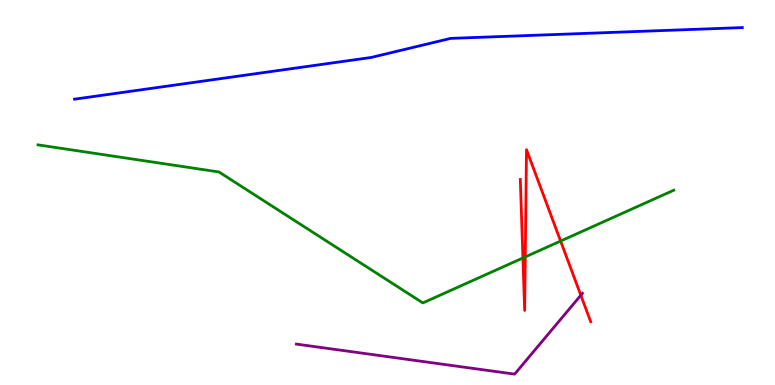[{'lines': ['blue', 'red'], 'intersections': []}, {'lines': ['green', 'red'], 'intersections': [{'x': 6.75, 'y': 3.3}, {'x': 6.78, 'y': 3.33}, {'x': 7.23, 'y': 3.74}]}, {'lines': ['purple', 'red'], 'intersections': [{'x': 7.49, 'y': 2.33}]}, {'lines': ['blue', 'green'], 'intersections': []}, {'lines': ['blue', 'purple'], 'intersections': []}, {'lines': ['green', 'purple'], 'intersections': []}]